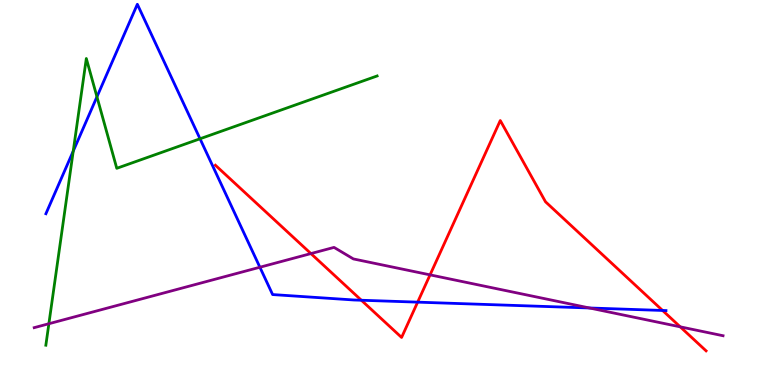[{'lines': ['blue', 'red'], 'intersections': [{'x': 4.66, 'y': 2.2}, {'x': 5.39, 'y': 2.15}, {'x': 8.55, 'y': 1.94}]}, {'lines': ['green', 'red'], 'intersections': []}, {'lines': ['purple', 'red'], 'intersections': [{'x': 4.01, 'y': 3.41}, {'x': 5.55, 'y': 2.86}, {'x': 8.78, 'y': 1.51}]}, {'lines': ['blue', 'green'], 'intersections': [{'x': 0.945, 'y': 6.08}, {'x': 1.25, 'y': 7.49}, {'x': 2.58, 'y': 6.4}]}, {'lines': ['blue', 'purple'], 'intersections': [{'x': 3.35, 'y': 3.06}, {'x': 7.61, 'y': 2.0}]}, {'lines': ['green', 'purple'], 'intersections': [{'x': 0.631, 'y': 1.59}]}]